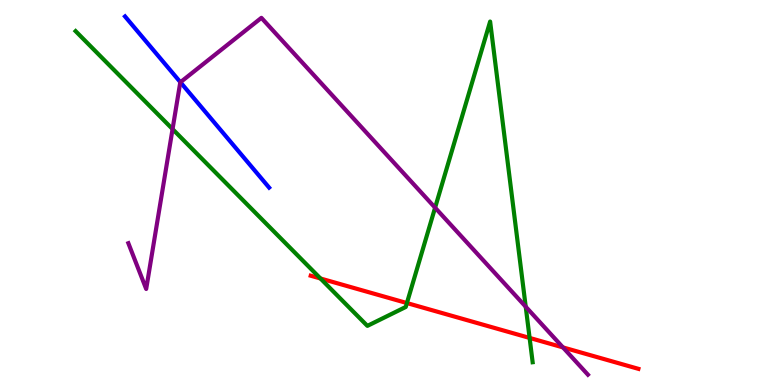[{'lines': ['blue', 'red'], 'intersections': []}, {'lines': ['green', 'red'], 'intersections': [{'x': 4.14, 'y': 2.77}, {'x': 5.25, 'y': 2.13}, {'x': 6.83, 'y': 1.22}]}, {'lines': ['purple', 'red'], 'intersections': [{'x': 7.26, 'y': 0.977}]}, {'lines': ['blue', 'green'], 'intersections': []}, {'lines': ['blue', 'purple'], 'intersections': [{'x': 2.33, 'y': 7.86}]}, {'lines': ['green', 'purple'], 'intersections': [{'x': 2.23, 'y': 6.65}, {'x': 5.61, 'y': 4.61}, {'x': 6.78, 'y': 2.03}]}]